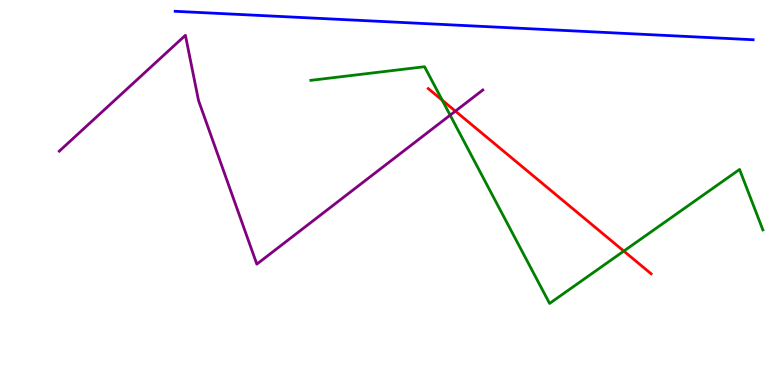[{'lines': ['blue', 'red'], 'intersections': []}, {'lines': ['green', 'red'], 'intersections': [{'x': 5.71, 'y': 7.4}, {'x': 8.05, 'y': 3.48}]}, {'lines': ['purple', 'red'], 'intersections': [{'x': 5.88, 'y': 7.11}]}, {'lines': ['blue', 'green'], 'intersections': []}, {'lines': ['blue', 'purple'], 'intersections': []}, {'lines': ['green', 'purple'], 'intersections': [{'x': 5.81, 'y': 7.01}]}]